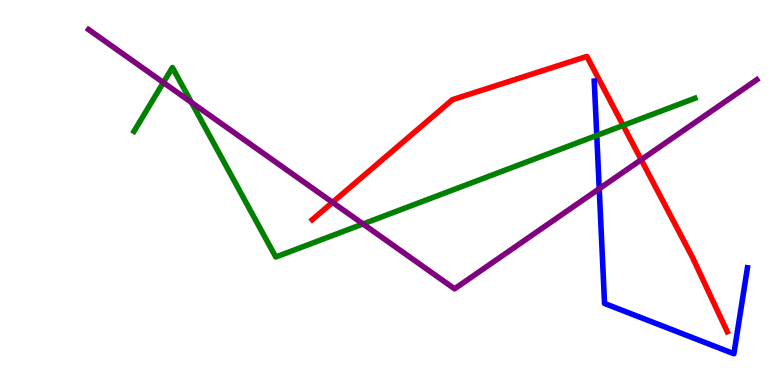[{'lines': ['blue', 'red'], 'intersections': []}, {'lines': ['green', 'red'], 'intersections': [{'x': 8.04, 'y': 6.74}]}, {'lines': ['purple', 'red'], 'intersections': [{'x': 4.29, 'y': 4.74}, {'x': 8.27, 'y': 5.85}]}, {'lines': ['blue', 'green'], 'intersections': [{'x': 7.7, 'y': 6.48}]}, {'lines': ['blue', 'purple'], 'intersections': [{'x': 7.73, 'y': 5.1}]}, {'lines': ['green', 'purple'], 'intersections': [{'x': 2.11, 'y': 7.86}, {'x': 2.47, 'y': 7.34}, {'x': 4.68, 'y': 4.18}]}]